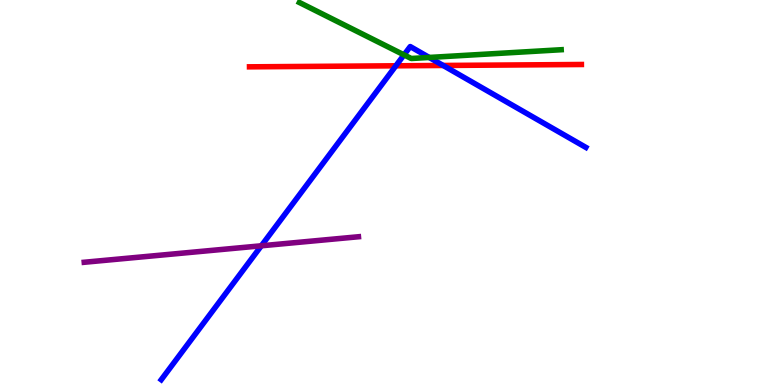[{'lines': ['blue', 'red'], 'intersections': [{'x': 5.11, 'y': 8.29}, {'x': 5.72, 'y': 8.3}]}, {'lines': ['green', 'red'], 'intersections': []}, {'lines': ['purple', 'red'], 'intersections': []}, {'lines': ['blue', 'green'], 'intersections': [{'x': 5.21, 'y': 8.57}, {'x': 5.54, 'y': 8.51}]}, {'lines': ['blue', 'purple'], 'intersections': [{'x': 3.37, 'y': 3.62}]}, {'lines': ['green', 'purple'], 'intersections': []}]